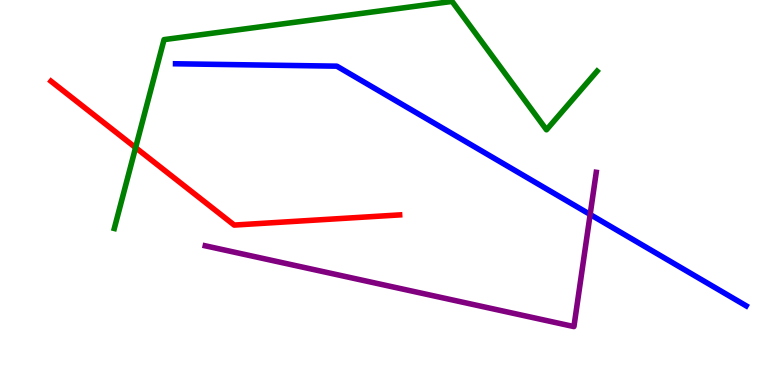[{'lines': ['blue', 'red'], 'intersections': []}, {'lines': ['green', 'red'], 'intersections': [{'x': 1.75, 'y': 6.17}]}, {'lines': ['purple', 'red'], 'intersections': []}, {'lines': ['blue', 'green'], 'intersections': []}, {'lines': ['blue', 'purple'], 'intersections': [{'x': 7.61, 'y': 4.43}]}, {'lines': ['green', 'purple'], 'intersections': []}]